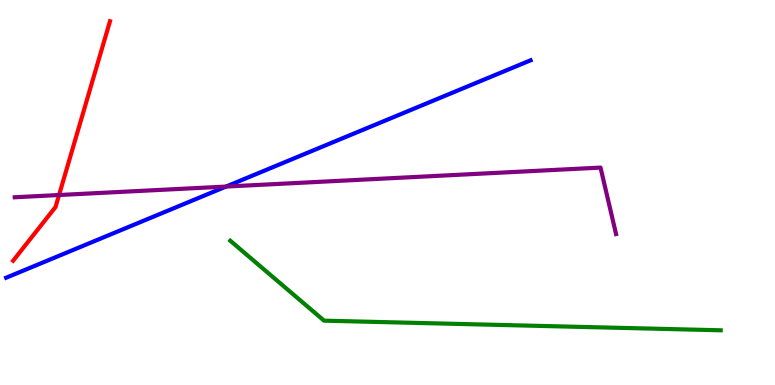[{'lines': ['blue', 'red'], 'intersections': []}, {'lines': ['green', 'red'], 'intersections': []}, {'lines': ['purple', 'red'], 'intersections': [{'x': 0.762, 'y': 4.93}]}, {'lines': ['blue', 'green'], 'intersections': []}, {'lines': ['blue', 'purple'], 'intersections': [{'x': 2.92, 'y': 5.15}]}, {'lines': ['green', 'purple'], 'intersections': []}]